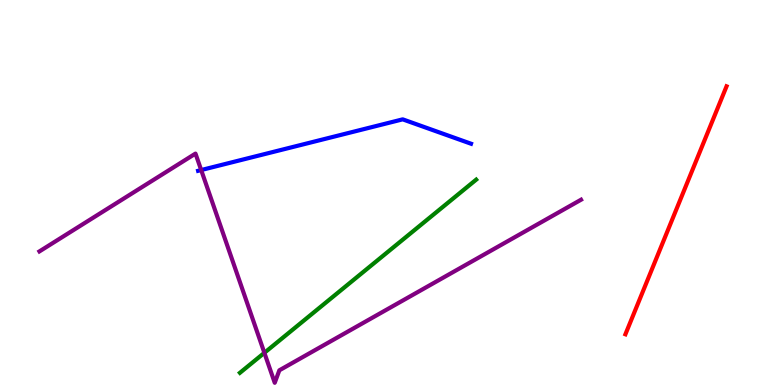[{'lines': ['blue', 'red'], 'intersections': []}, {'lines': ['green', 'red'], 'intersections': []}, {'lines': ['purple', 'red'], 'intersections': []}, {'lines': ['blue', 'green'], 'intersections': []}, {'lines': ['blue', 'purple'], 'intersections': [{'x': 2.6, 'y': 5.58}]}, {'lines': ['green', 'purple'], 'intersections': [{'x': 3.41, 'y': 0.836}]}]